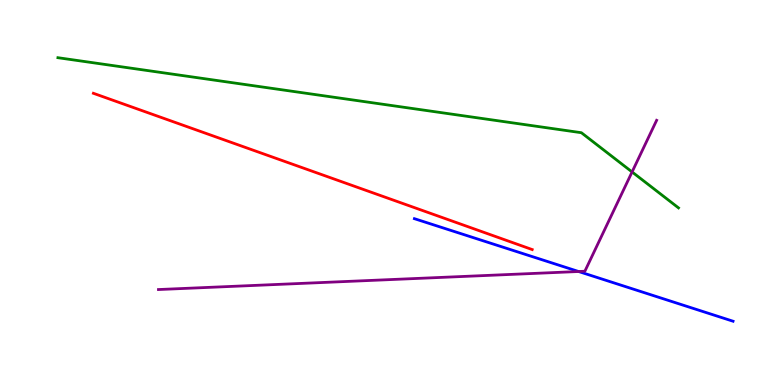[{'lines': ['blue', 'red'], 'intersections': []}, {'lines': ['green', 'red'], 'intersections': []}, {'lines': ['purple', 'red'], 'intersections': []}, {'lines': ['blue', 'green'], 'intersections': []}, {'lines': ['blue', 'purple'], 'intersections': [{'x': 7.47, 'y': 2.95}]}, {'lines': ['green', 'purple'], 'intersections': [{'x': 8.16, 'y': 5.53}]}]